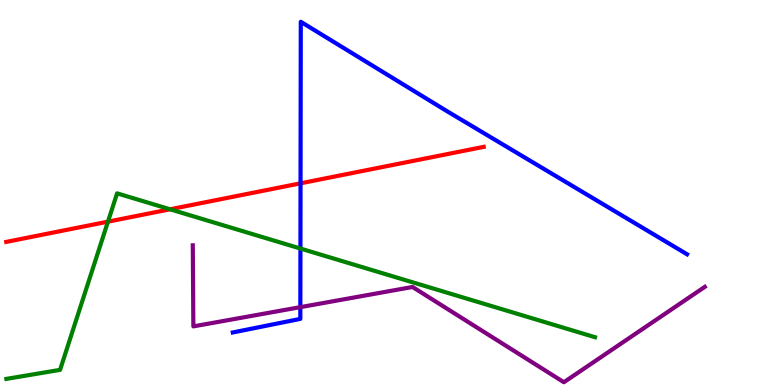[{'lines': ['blue', 'red'], 'intersections': [{'x': 3.88, 'y': 5.24}]}, {'lines': ['green', 'red'], 'intersections': [{'x': 1.39, 'y': 4.24}, {'x': 2.19, 'y': 4.56}]}, {'lines': ['purple', 'red'], 'intersections': []}, {'lines': ['blue', 'green'], 'intersections': [{'x': 3.88, 'y': 3.54}]}, {'lines': ['blue', 'purple'], 'intersections': [{'x': 3.88, 'y': 2.02}]}, {'lines': ['green', 'purple'], 'intersections': []}]